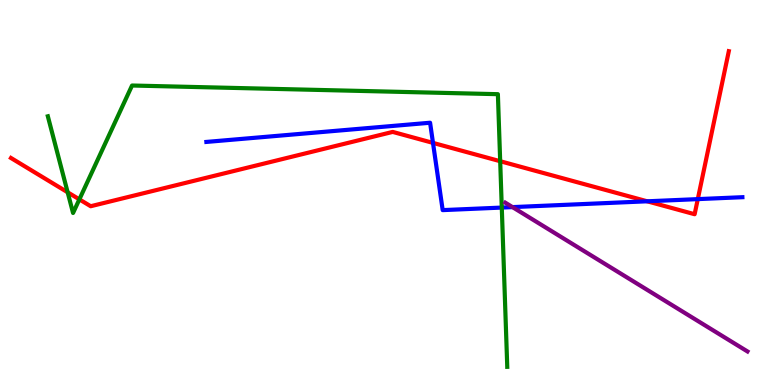[{'lines': ['blue', 'red'], 'intersections': [{'x': 5.59, 'y': 6.29}, {'x': 8.35, 'y': 4.77}, {'x': 9.0, 'y': 4.83}]}, {'lines': ['green', 'red'], 'intersections': [{'x': 0.873, 'y': 5.01}, {'x': 1.02, 'y': 4.82}, {'x': 6.45, 'y': 5.81}]}, {'lines': ['purple', 'red'], 'intersections': []}, {'lines': ['blue', 'green'], 'intersections': [{'x': 6.47, 'y': 4.61}]}, {'lines': ['blue', 'purple'], 'intersections': [{'x': 6.61, 'y': 4.62}]}, {'lines': ['green', 'purple'], 'intersections': []}]